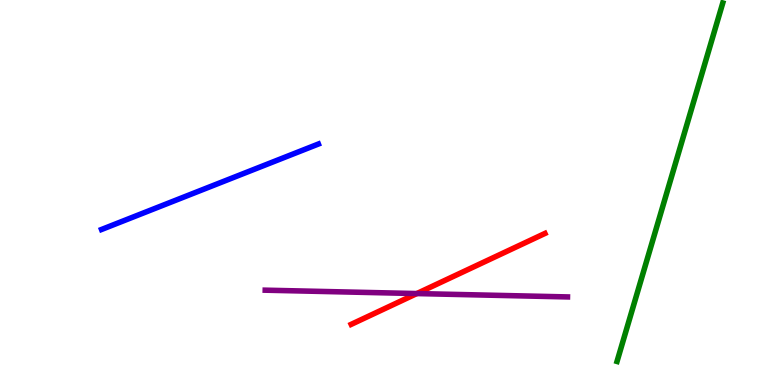[{'lines': ['blue', 'red'], 'intersections': []}, {'lines': ['green', 'red'], 'intersections': []}, {'lines': ['purple', 'red'], 'intersections': [{'x': 5.38, 'y': 2.37}]}, {'lines': ['blue', 'green'], 'intersections': []}, {'lines': ['blue', 'purple'], 'intersections': []}, {'lines': ['green', 'purple'], 'intersections': []}]